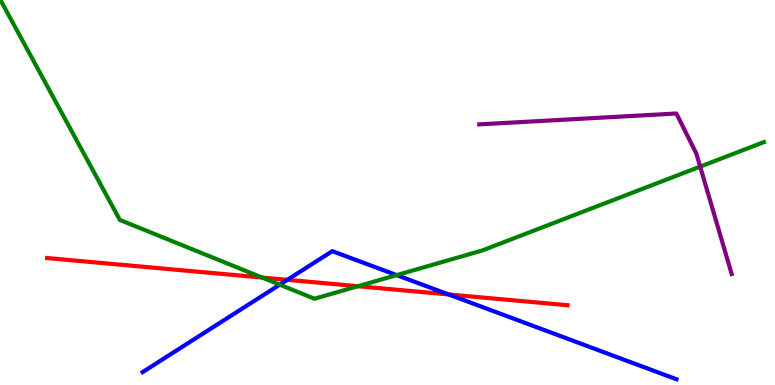[{'lines': ['blue', 'red'], 'intersections': [{'x': 3.71, 'y': 2.73}, {'x': 5.79, 'y': 2.35}]}, {'lines': ['green', 'red'], 'intersections': [{'x': 3.38, 'y': 2.79}, {'x': 4.62, 'y': 2.57}]}, {'lines': ['purple', 'red'], 'intersections': []}, {'lines': ['blue', 'green'], 'intersections': [{'x': 3.61, 'y': 2.61}, {'x': 5.12, 'y': 2.85}]}, {'lines': ['blue', 'purple'], 'intersections': []}, {'lines': ['green', 'purple'], 'intersections': [{'x': 9.03, 'y': 5.67}]}]